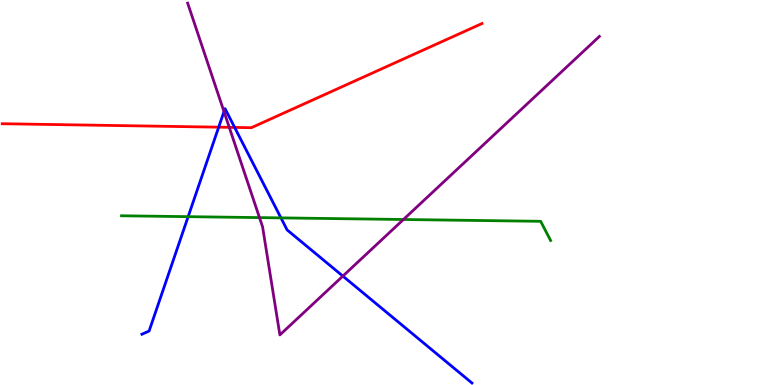[{'lines': ['blue', 'red'], 'intersections': [{'x': 2.82, 'y': 6.7}, {'x': 3.03, 'y': 6.69}]}, {'lines': ['green', 'red'], 'intersections': []}, {'lines': ['purple', 'red'], 'intersections': [{'x': 2.96, 'y': 6.69}]}, {'lines': ['blue', 'green'], 'intersections': [{'x': 2.43, 'y': 4.37}, {'x': 3.63, 'y': 4.34}]}, {'lines': ['blue', 'purple'], 'intersections': [{'x': 2.89, 'y': 7.1}, {'x': 4.42, 'y': 2.83}]}, {'lines': ['green', 'purple'], 'intersections': [{'x': 3.35, 'y': 4.35}, {'x': 5.21, 'y': 4.3}]}]